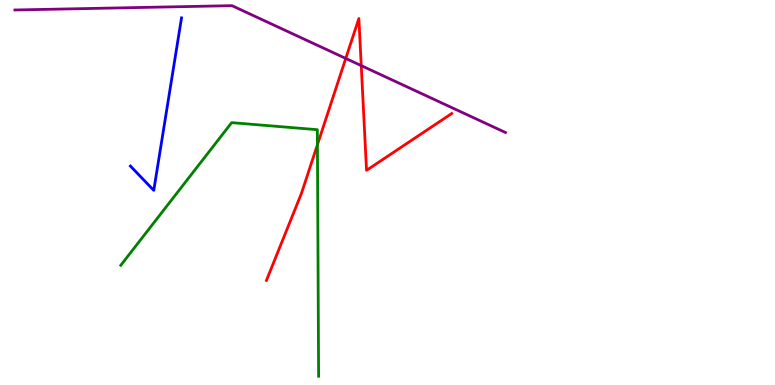[{'lines': ['blue', 'red'], 'intersections': []}, {'lines': ['green', 'red'], 'intersections': [{'x': 4.1, 'y': 6.24}]}, {'lines': ['purple', 'red'], 'intersections': [{'x': 4.46, 'y': 8.48}, {'x': 4.66, 'y': 8.3}]}, {'lines': ['blue', 'green'], 'intersections': []}, {'lines': ['blue', 'purple'], 'intersections': []}, {'lines': ['green', 'purple'], 'intersections': []}]